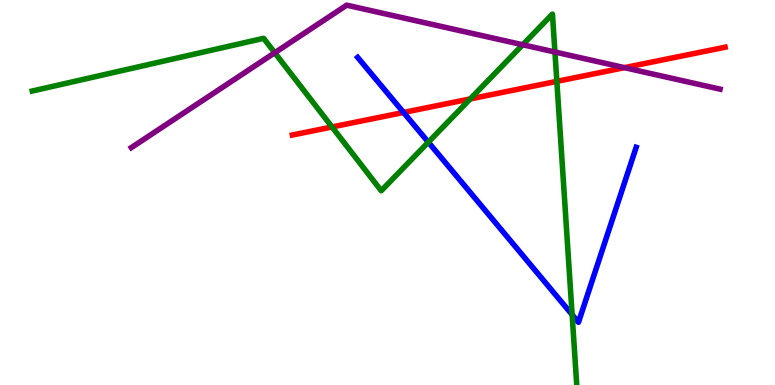[{'lines': ['blue', 'red'], 'intersections': [{'x': 5.21, 'y': 7.08}]}, {'lines': ['green', 'red'], 'intersections': [{'x': 4.28, 'y': 6.7}, {'x': 6.07, 'y': 7.43}, {'x': 7.19, 'y': 7.89}]}, {'lines': ['purple', 'red'], 'intersections': [{'x': 8.06, 'y': 8.24}]}, {'lines': ['blue', 'green'], 'intersections': [{'x': 5.53, 'y': 6.31}, {'x': 7.38, 'y': 1.83}]}, {'lines': ['blue', 'purple'], 'intersections': []}, {'lines': ['green', 'purple'], 'intersections': [{'x': 3.55, 'y': 8.63}, {'x': 6.74, 'y': 8.84}, {'x': 7.16, 'y': 8.65}]}]